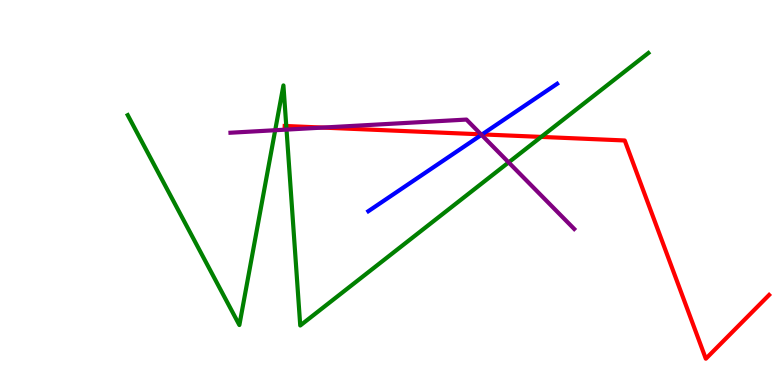[{'lines': ['blue', 'red'], 'intersections': [{'x': 6.22, 'y': 6.51}]}, {'lines': ['green', 'red'], 'intersections': [{'x': 3.69, 'y': 6.73}, {'x': 6.98, 'y': 6.44}]}, {'lines': ['purple', 'red'], 'intersections': [{'x': 4.16, 'y': 6.69}, {'x': 6.21, 'y': 6.51}]}, {'lines': ['blue', 'green'], 'intersections': []}, {'lines': ['blue', 'purple'], 'intersections': [{'x': 6.21, 'y': 6.5}]}, {'lines': ['green', 'purple'], 'intersections': [{'x': 3.55, 'y': 6.62}, {'x': 3.7, 'y': 6.63}, {'x': 6.56, 'y': 5.78}]}]